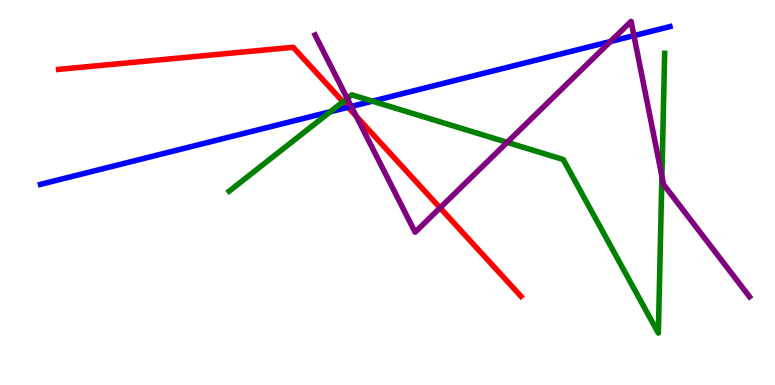[{'lines': ['blue', 'red'], 'intersections': [{'x': 4.49, 'y': 7.21}]}, {'lines': ['green', 'red'], 'intersections': [{'x': 4.43, 'y': 7.36}]}, {'lines': ['purple', 'red'], 'intersections': [{'x': 4.6, 'y': 6.98}, {'x': 5.68, 'y': 4.6}]}, {'lines': ['blue', 'green'], 'intersections': [{'x': 4.26, 'y': 7.1}, {'x': 4.81, 'y': 7.37}]}, {'lines': ['blue', 'purple'], 'intersections': [{'x': 4.53, 'y': 7.23}, {'x': 7.88, 'y': 8.92}, {'x': 8.18, 'y': 9.07}]}, {'lines': ['green', 'purple'], 'intersections': [{'x': 4.48, 'y': 7.44}, {'x': 6.54, 'y': 6.3}, {'x': 8.54, 'y': 5.42}]}]